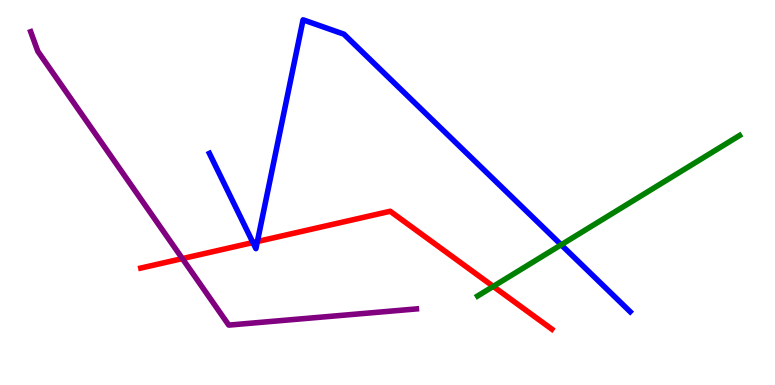[{'lines': ['blue', 'red'], 'intersections': [{'x': 3.26, 'y': 3.7}, {'x': 3.32, 'y': 3.73}]}, {'lines': ['green', 'red'], 'intersections': [{'x': 6.36, 'y': 2.56}]}, {'lines': ['purple', 'red'], 'intersections': [{'x': 2.35, 'y': 3.28}]}, {'lines': ['blue', 'green'], 'intersections': [{'x': 7.24, 'y': 3.64}]}, {'lines': ['blue', 'purple'], 'intersections': []}, {'lines': ['green', 'purple'], 'intersections': []}]